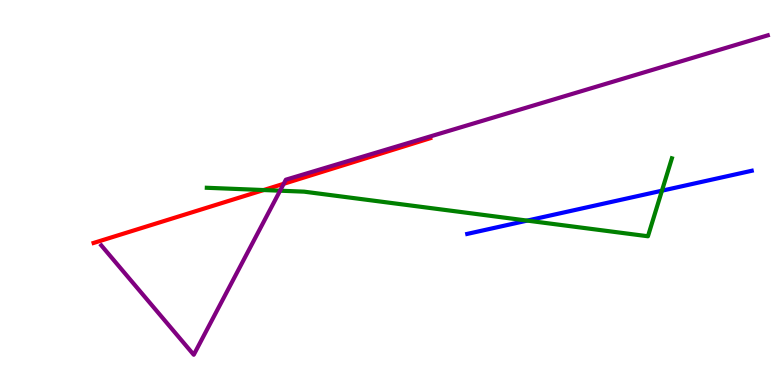[{'lines': ['blue', 'red'], 'intersections': []}, {'lines': ['green', 'red'], 'intersections': [{'x': 3.4, 'y': 5.06}]}, {'lines': ['purple', 'red'], 'intersections': [{'x': 3.66, 'y': 5.23}]}, {'lines': ['blue', 'green'], 'intersections': [{'x': 6.8, 'y': 4.27}, {'x': 8.54, 'y': 5.05}]}, {'lines': ['blue', 'purple'], 'intersections': []}, {'lines': ['green', 'purple'], 'intersections': [{'x': 3.61, 'y': 5.05}]}]